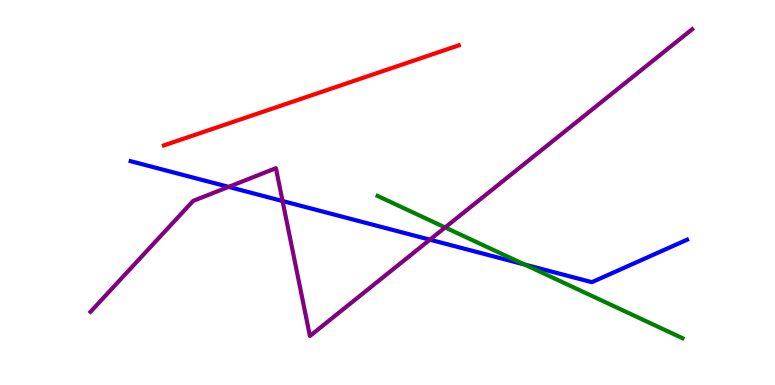[{'lines': ['blue', 'red'], 'intersections': []}, {'lines': ['green', 'red'], 'intersections': []}, {'lines': ['purple', 'red'], 'intersections': []}, {'lines': ['blue', 'green'], 'intersections': [{'x': 6.77, 'y': 3.13}]}, {'lines': ['blue', 'purple'], 'intersections': [{'x': 2.95, 'y': 5.15}, {'x': 3.65, 'y': 4.78}, {'x': 5.55, 'y': 3.77}]}, {'lines': ['green', 'purple'], 'intersections': [{'x': 5.74, 'y': 4.09}]}]